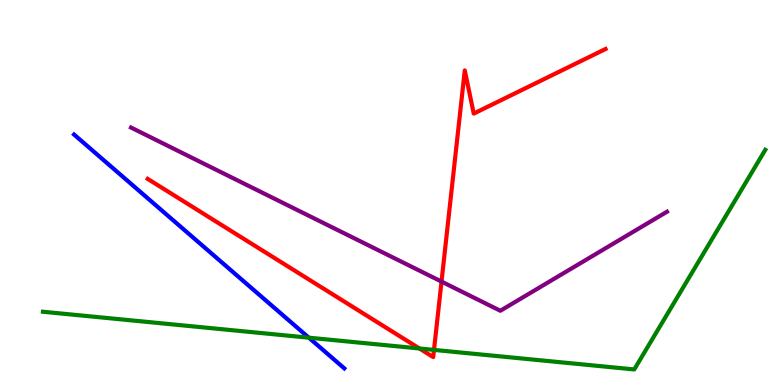[{'lines': ['blue', 'red'], 'intersections': []}, {'lines': ['green', 'red'], 'intersections': [{'x': 5.41, 'y': 0.949}, {'x': 5.6, 'y': 0.912}]}, {'lines': ['purple', 'red'], 'intersections': [{'x': 5.7, 'y': 2.69}]}, {'lines': ['blue', 'green'], 'intersections': [{'x': 3.99, 'y': 1.23}]}, {'lines': ['blue', 'purple'], 'intersections': []}, {'lines': ['green', 'purple'], 'intersections': []}]